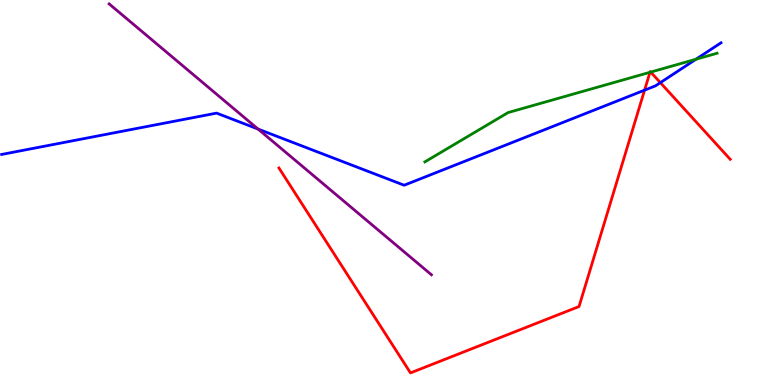[{'lines': ['blue', 'red'], 'intersections': [{'x': 8.32, 'y': 7.66}, {'x': 8.52, 'y': 7.85}]}, {'lines': ['green', 'red'], 'intersections': [{'x': 8.39, 'y': 8.12}, {'x': 8.4, 'y': 8.13}]}, {'lines': ['purple', 'red'], 'intersections': []}, {'lines': ['blue', 'green'], 'intersections': [{'x': 8.98, 'y': 8.46}]}, {'lines': ['blue', 'purple'], 'intersections': [{'x': 3.33, 'y': 6.65}]}, {'lines': ['green', 'purple'], 'intersections': []}]